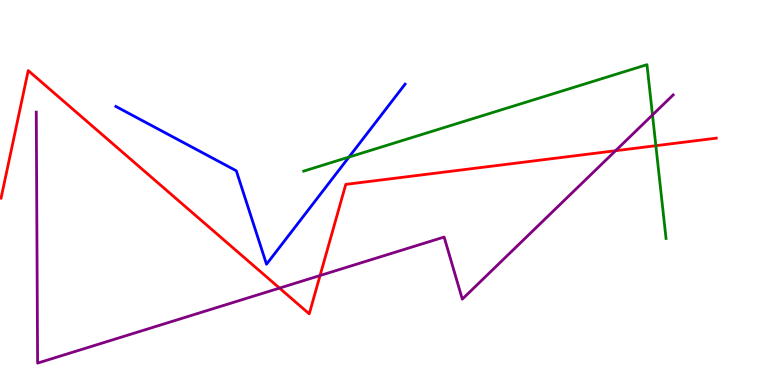[{'lines': ['blue', 'red'], 'intersections': []}, {'lines': ['green', 'red'], 'intersections': [{'x': 8.46, 'y': 6.22}]}, {'lines': ['purple', 'red'], 'intersections': [{'x': 3.61, 'y': 2.52}, {'x': 4.13, 'y': 2.84}, {'x': 7.94, 'y': 6.08}]}, {'lines': ['blue', 'green'], 'intersections': [{'x': 4.5, 'y': 5.92}]}, {'lines': ['blue', 'purple'], 'intersections': []}, {'lines': ['green', 'purple'], 'intersections': [{'x': 8.42, 'y': 7.01}]}]